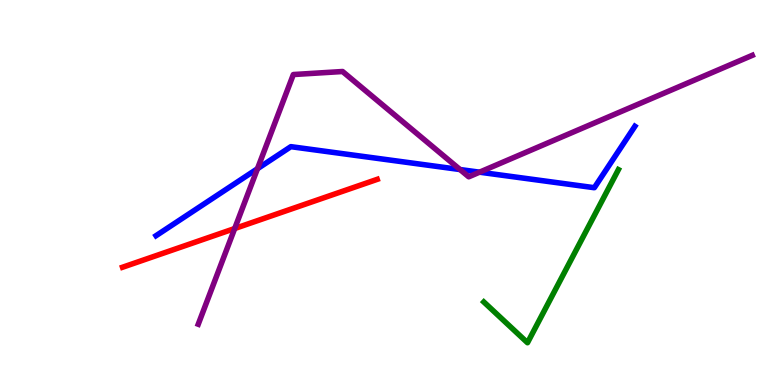[{'lines': ['blue', 'red'], 'intersections': []}, {'lines': ['green', 'red'], 'intersections': []}, {'lines': ['purple', 'red'], 'intersections': [{'x': 3.03, 'y': 4.06}]}, {'lines': ['blue', 'green'], 'intersections': []}, {'lines': ['blue', 'purple'], 'intersections': [{'x': 3.32, 'y': 5.62}, {'x': 5.94, 'y': 5.6}, {'x': 6.19, 'y': 5.53}]}, {'lines': ['green', 'purple'], 'intersections': []}]